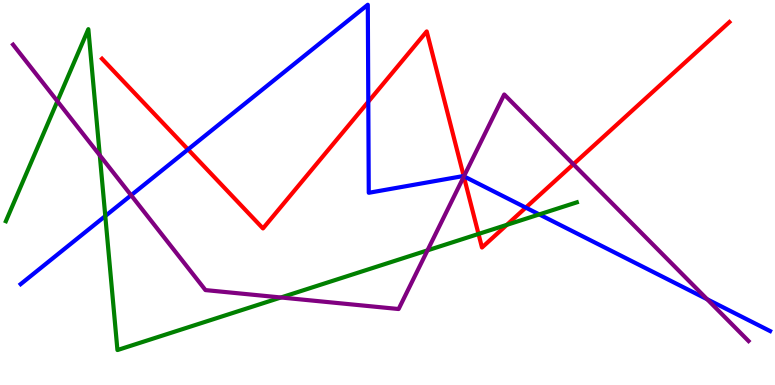[{'lines': ['blue', 'red'], 'intersections': [{'x': 2.43, 'y': 6.12}, {'x': 4.75, 'y': 7.36}, {'x': 5.98, 'y': 5.42}, {'x': 6.78, 'y': 4.61}]}, {'lines': ['green', 'red'], 'intersections': [{'x': 6.17, 'y': 3.92}, {'x': 6.54, 'y': 4.16}]}, {'lines': ['purple', 'red'], 'intersections': [{'x': 5.98, 'y': 5.41}, {'x': 7.4, 'y': 5.73}]}, {'lines': ['blue', 'green'], 'intersections': [{'x': 1.36, 'y': 4.39}, {'x': 6.96, 'y': 4.43}]}, {'lines': ['blue', 'purple'], 'intersections': [{'x': 1.69, 'y': 4.93}, {'x': 5.99, 'y': 5.42}, {'x': 9.12, 'y': 2.23}]}, {'lines': ['green', 'purple'], 'intersections': [{'x': 0.741, 'y': 7.37}, {'x': 1.29, 'y': 5.97}, {'x': 3.62, 'y': 2.27}, {'x': 5.52, 'y': 3.5}]}]